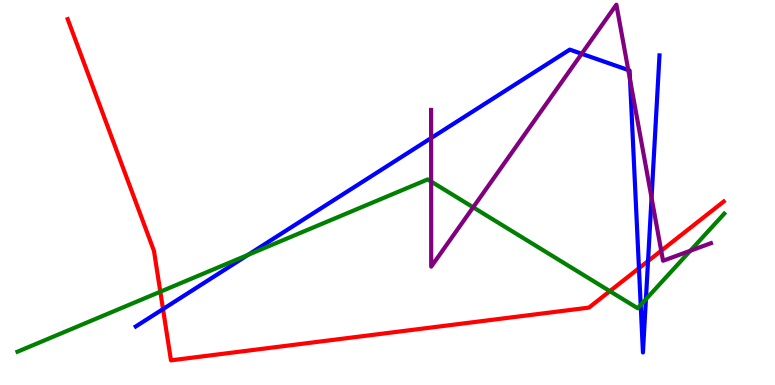[{'lines': ['blue', 'red'], 'intersections': [{'x': 2.1, 'y': 1.97}, {'x': 8.24, 'y': 3.03}, {'x': 8.36, 'y': 3.22}]}, {'lines': ['green', 'red'], 'intersections': [{'x': 2.07, 'y': 2.42}, {'x': 7.87, 'y': 2.44}]}, {'lines': ['purple', 'red'], 'intersections': [{'x': 8.53, 'y': 3.49}]}, {'lines': ['blue', 'green'], 'intersections': [{'x': 3.2, 'y': 3.38}, {'x': 8.27, 'y': 2.08}, {'x': 8.33, 'y': 2.23}]}, {'lines': ['blue', 'purple'], 'intersections': [{'x': 5.56, 'y': 6.41}, {'x': 7.51, 'y': 8.6}, {'x': 8.11, 'y': 8.18}, {'x': 8.13, 'y': 7.93}, {'x': 8.41, 'y': 4.86}]}, {'lines': ['green', 'purple'], 'intersections': [{'x': 5.56, 'y': 5.28}, {'x': 6.11, 'y': 4.62}, {'x': 8.91, 'y': 3.49}]}]